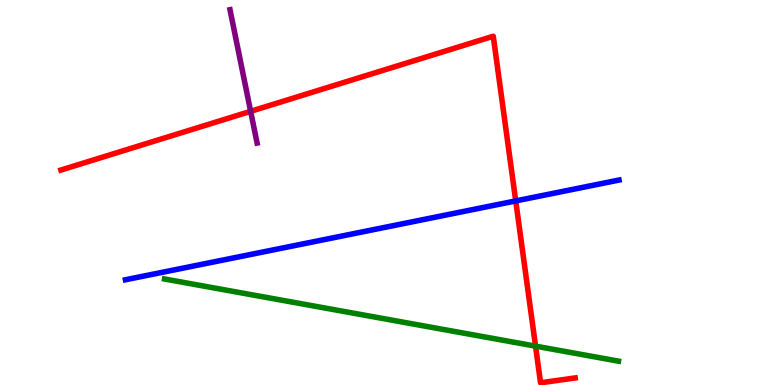[{'lines': ['blue', 'red'], 'intersections': [{'x': 6.65, 'y': 4.78}]}, {'lines': ['green', 'red'], 'intersections': [{'x': 6.91, 'y': 1.01}]}, {'lines': ['purple', 'red'], 'intersections': [{'x': 3.23, 'y': 7.11}]}, {'lines': ['blue', 'green'], 'intersections': []}, {'lines': ['blue', 'purple'], 'intersections': []}, {'lines': ['green', 'purple'], 'intersections': []}]